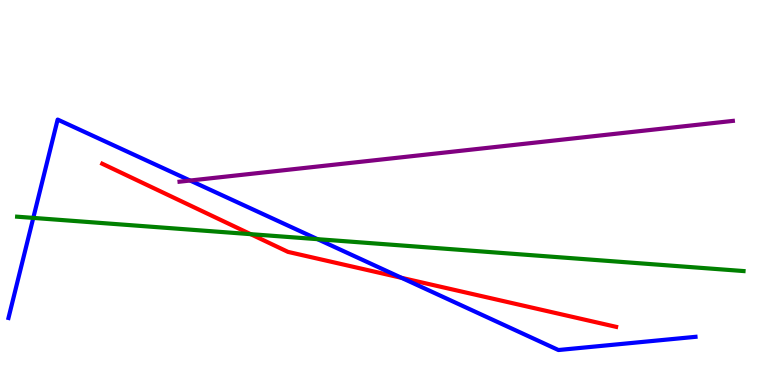[{'lines': ['blue', 'red'], 'intersections': [{'x': 5.18, 'y': 2.78}]}, {'lines': ['green', 'red'], 'intersections': [{'x': 3.23, 'y': 3.92}]}, {'lines': ['purple', 'red'], 'intersections': []}, {'lines': ['blue', 'green'], 'intersections': [{'x': 0.429, 'y': 4.34}, {'x': 4.1, 'y': 3.79}]}, {'lines': ['blue', 'purple'], 'intersections': [{'x': 2.45, 'y': 5.31}]}, {'lines': ['green', 'purple'], 'intersections': []}]